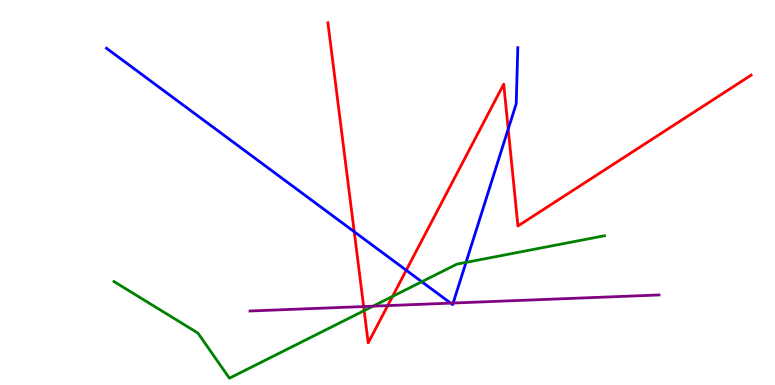[{'lines': ['blue', 'red'], 'intersections': [{'x': 4.57, 'y': 3.98}, {'x': 5.24, 'y': 2.98}, {'x': 6.56, 'y': 6.65}]}, {'lines': ['green', 'red'], 'intersections': [{'x': 4.7, 'y': 1.93}, {'x': 5.07, 'y': 2.3}]}, {'lines': ['purple', 'red'], 'intersections': [{'x': 4.69, 'y': 2.04}, {'x': 5.0, 'y': 2.06}]}, {'lines': ['blue', 'green'], 'intersections': [{'x': 5.44, 'y': 2.68}, {'x': 6.01, 'y': 3.18}]}, {'lines': ['blue', 'purple'], 'intersections': [{'x': 5.81, 'y': 2.13}, {'x': 5.85, 'y': 2.13}]}, {'lines': ['green', 'purple'], 'intersections': [{'x': 4.81, 'y': 2.05}]}]